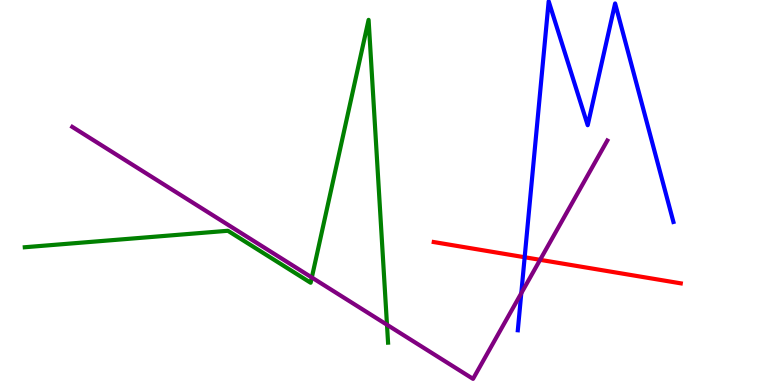[{'lines': ['blue', 'red'], 'intersections': [{'x': 6.77, 'y': 3.32}]}, {'lines': ['green', 'red'], 'intersections': []}, {'lines': ['purple', 'red'], 'intersections': [{'x': 6.97, 'y': 3.25}]}, {'lines': ['blue', 'green'], 'intersections': []}, {'lines': ['blue', 'purple'], 'intersections': [{'x': 6.73, 'y': 2.38}]}, {'lines': ['green', 'purple'], 'intersections': [{'x': 4.02, 'y': 2.79}, {'x': 4.99, 'y': 1.56}]}]